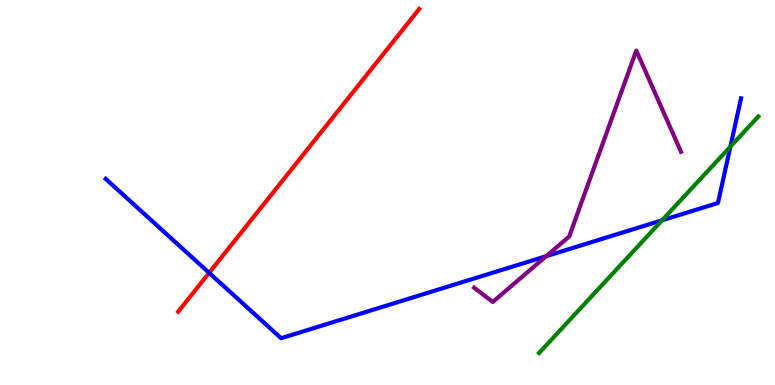[{'lines': ['blue', 'red'], 'intersections': [{'x': 2.7, 'y': 2.91}]}, {'lines': ['green', 'red'], 'intersections': []}, {'lines': ['purple', 'red'], 'intersections': []}, {'lines': ['blue', 'green'], 'intersections': [{'x': 8.54, 'y': 4.28}, {'x': 9.42, 'y': 6.19}]}, {'lines': ['blue', 'purple'], 'intersections': [{'x': 7.05, 'y': 3.35}]}, {'lines': ['green', 'purple'], 'intersections': []}]